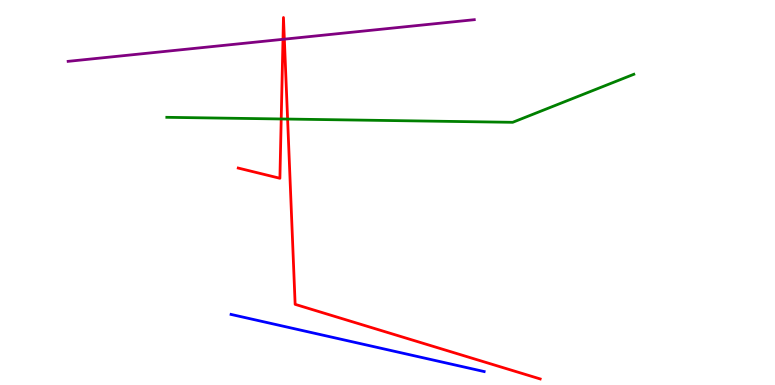[{'lines': ['blue', 'red'], 'intersections': []}, {'lines': ['green', 'red'], 'intersections': [{'x': 3.63, 'y': 6.91}, {'x': 3.71, 'y': 6.91}]}, {'lines': ['purple', 'red'], 'intersections': [{'x': 3.65, 'y': 8.98}, {'x': 3.67, 'y': 8.98}]}, {'lines': ['blue', 'green'], 'intersections': []}, {'lines': ['blue', 'purple'], 'intersections': []}, {'lines': ['green', 'purple'], 'intersections': []}]